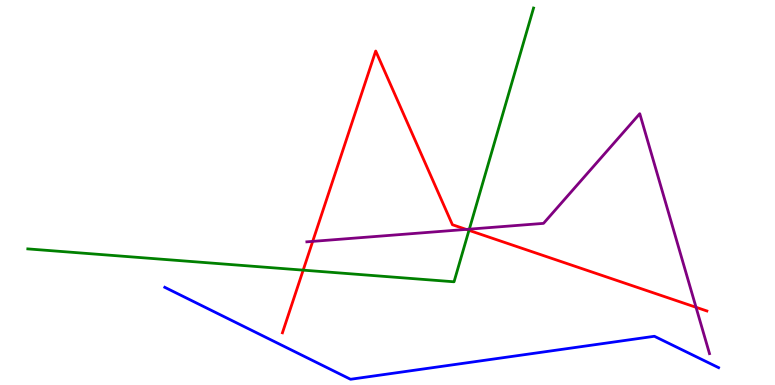[{'lines': ['blue', 'red'], 'intersections': []}, {'lines': ['green', 'red'], 'intersections': [{'x': 3.91, 'y': 2.98}, {'x': 6.05, 'y': 4.02}]}, {'lines': ['purple', 'red'], 'intersections': [{'x': 4.03, 'y': 3.73}, {'x': 6.02, 'y': 4.04}, {'x': 8.98, 'y': 2.02}]}, {'lines': ['blue', 'green'], 'intersections': []}, {'lines': ['blue', 'purple'], 'intersections': []}, {'lines': ['green', 'purple'], 'intersections': [{'x': 6.06, 'y': 4.05}]}]